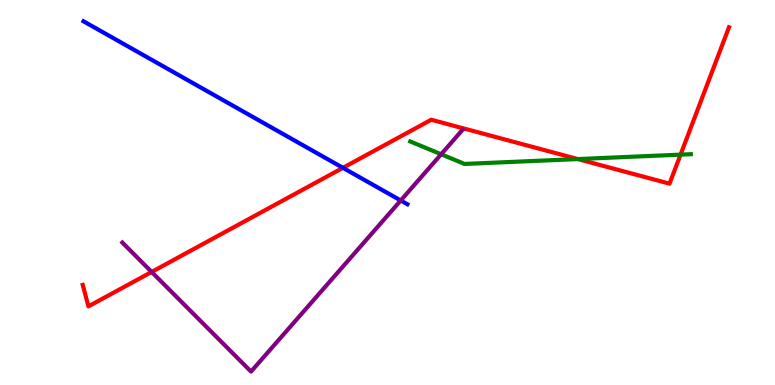[{'lines': ['blue', 'red'], 'intersections': [{'x': 4.42, 'y': 5.64}]}, {'lines': ['green', 'red'], 'intersections': [{'x': 7.46, 'y': 5.87}, {'x': 8.78, 'y': 5.98}]}, {'lines': ['purple', 'red'], 'intersections': [{'x': 1.96, 'y': 2.94}]}, {'lines': ['blue', 'green'], 'intersections': []}, {'lines': ['blue', 'purple'], 'intersections': [{'x': 5.17, 'y': 4.79}]}, {'lines': ['green', 'purple'], 'intersections': [{'x': 5.69, 'y': 5.99}]}]